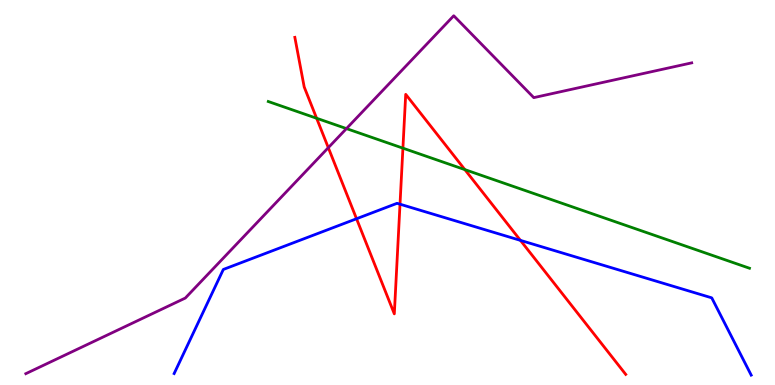[{'lines': ['blue', 'red'], 'intersections': [{'x': 4.6, 'y': 4.32}, {'x': 5.16, 'y': 4.7}, {'x': 6.72, 'y': 3.76}]}, {'lines': ['green', 'red'], 'intersections': [{'x': 4.09, 'y': 6.93}, {'x': 5.2, 'y': 6.15}, {'x': 6.0, 'y': 5.59}]}, {'lines': ['purple', 'red'], 'intersections': [{'x': 4.24, 'y': 6.16}]}, {'lines': ['blue', 'green'], 'intersections': []}, {'lines': ['blue', 'purple'], 'intersections': []}, {'lines': ['green', 'purple'], 'intersections': [{'x': 4.47, 'y': 6.66}]}]